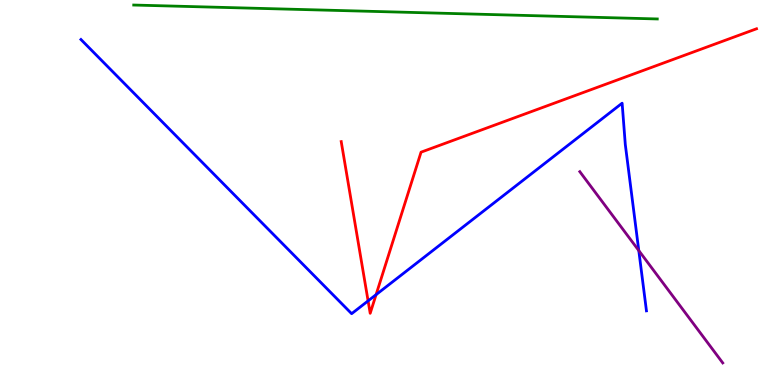[{'lines': ['blue', 'red'], 'intersections': [{'x': 4.75, 'y': 2.18}, {'x': 4.85, 'y': 2.35}]}, {'lines': ['green', 'red'], 'intersections': []}, {'lines': ['purple', 'red'], 'intersections': []}, {'lines': ['blue', 'green'], 'intersections': []}, {'lines': ['blue', 'purple'], 'intersections': [{'x': 8.24, 'y': 3.49}]}, {'lines': ['green', 'purple'], 'intersections': []}]